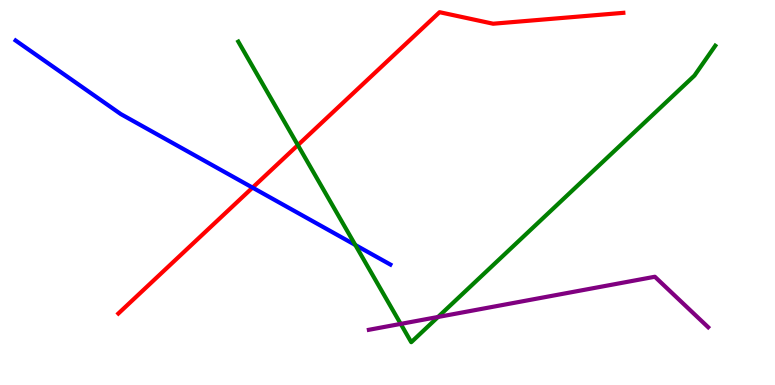[{'lines': ['blue', 'red'], 'intersections': [{'x': 3.26, 'y': 5.13}]}, {'lines': ['green', 'red'], 'intersections': [{'x': 3.84, 'y': 6.23}]}, {'lines': ['purple', 'red'], 'intersections': []}, {'lines': ['blue', 'green'], 'intersections': [{'x': 4.58, 'y': 3.64}]}, {'lines': ['blue', 'purple'], 'intersections': []}, {'lines': ['green', 'purple'], 'intersections': [{'x': 5.17, 'y': 1.59}, {'x': 5.65, 'y': 1.77}]}]